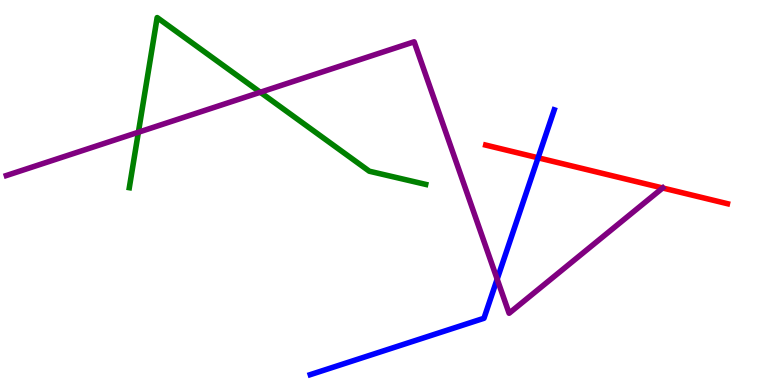[{'lines': ['blue', 'red'], 'intersections': [{'x': 6.94, 'y': 5.9}]}, {'lines': ['green', 'red'], 'intersections': []}, {'lines': ['purple', 'red'], 'intersections': [{'x': 8.55, 'y': 5.12}]}, {'lines': ['blue', 'green'], 'intersections': []}, {'lines': ['blue', 'purple'], 'intersections': [{'x': 6.42, 'y': 2.75}]}, {'lines': ['green', 'purple'], 'intersections': [{'x': 1.79, 'y': 6.57}, {'x': 3.36, 'y': 7.6}]}]